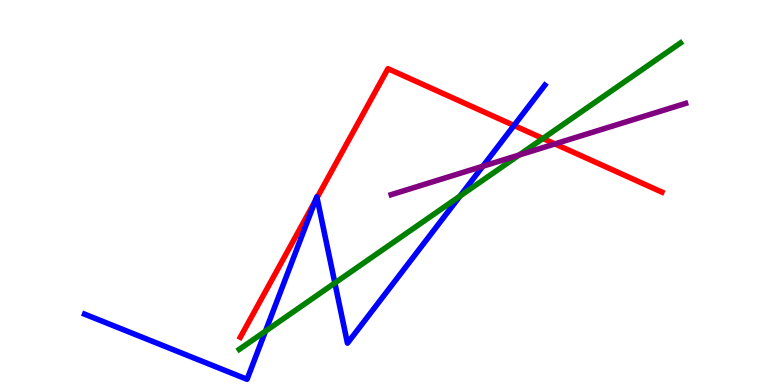[{'lines': ['blue', 'red'], 'intersections': [{'x': 4.07, 'y': 4.78}, {'x': 4.09, 'y': 4.86}, {'x': 6.63, 'y': 6.74}]}, {'lines': ['green', 'red'], 'intersections': [{'x': 7.01, 'y': 6.4}]}, {'lines': ['purple', 'red'], 'intersections': [{'x': 7.16, 'y': 6.26}]}, {'lines': ['blue', 'green'], 'intersections': [{'x': 3.43, 'y': 1.4}, {'x': 4.32, 'y': 2.65}, {'x': 5.94, 'y': 4.91}]}, {'lines': ['blue', 'purple'], 'intersections': [{'x': 6.23, 'y': 5.68}]}, {'lines': ['green', 'purple'], 'intersections': [{'x': 6.7, 'y': 5.97}]}]